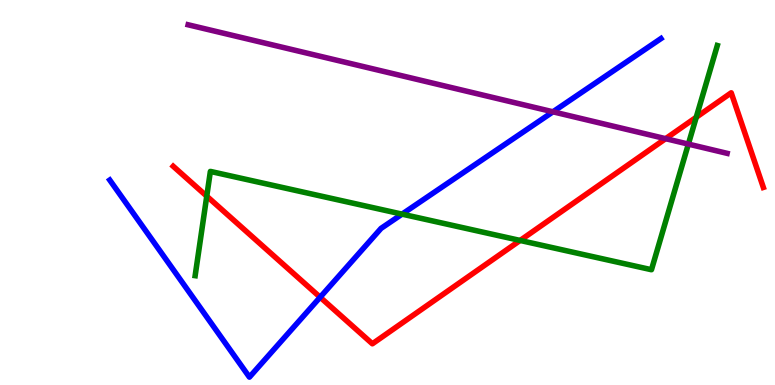[{'lines': ['blue', 'red'], 'intersections': [{'x': 4.13, 'y': 2.28}]}, {'lines': ['green', 'red'], 'intersections': [{'x': 2.67, 'y': 4.9}, {'x': 6.71, 'y': 3.75}, {'x': 8.98, 'y': 6.95}]}, {'lines': ['purple', 'red'], 'intersections': [{'x': 8.59, 'y': 6.4}]}, {'lines': ['blue', 'green'], 'intersections': [{'x': 5.19, 'y': 4.44}]}, {'lines': ['blue', 'purple'], 'intersections': [{'x': 7.14, 'y': 7.1}]}, {'lines': ['green', 'purple'], 'intersections': [{'x': 8.88, 'y': 6.26}]}]